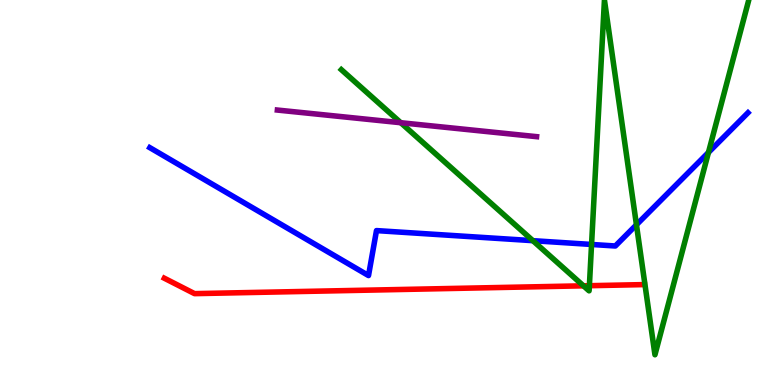[{'lines': ['blue', 'red'], 'intersections': []}, {'lines': ['green', 'red'], 'intersections': [{'x': 7.53, 'y': 2.58}, {'x': 7.6, 'y': 2.58}]}, {'lines': ['purple', 'red'], 'intersections': []}, {'lines': ['blue', 'green'], 'intersections': [{'x': 6.88, 'y': 3.75}, {'x': 7.63, 'y': 3.65}, {'x': 8.21, 'y': 4.16}, {'x': 9.14, 'y': 6.04}]}, {'lines': ['blue', 'purple'], 'intersections': []}, {'lines': ['green', 'purple'], 'intersections': [{'x': 5.17, 'y': 6.81}]}]